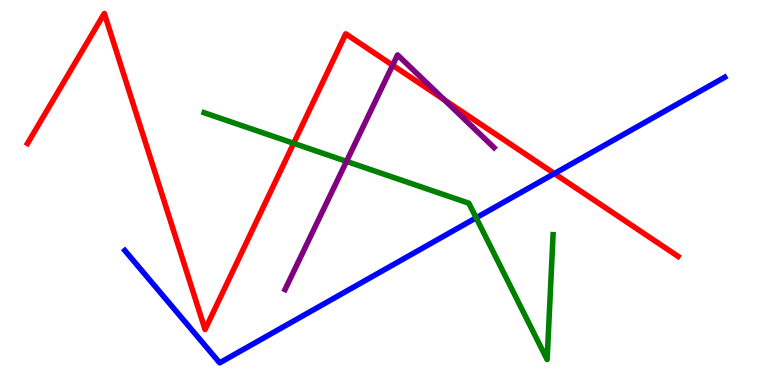[{'lines': ['blue', 'red'], 'intersections': [{'x': 7.15, 'y': 5.49}]}, {'lines': ['green', 'red'], 'intersections': [{'x': 3.79, 'y': 6.28}]}, {'lines': ['purple', 'red'], 'intersections': [{'x': 5.07, 'y': 8.31}, {'x': 5.73, 'y': 7.41}]}, {'lines': ['blue', 'green'], 'intersections': [{'x': 6.14, 'y': 4.34}]}, {'lines': ['blue', 'purple'], 'intersections': []}, {'lines': ['green', 'purple'], 'intersections': [{'x': 4.47, 'y': 5.81}]}]